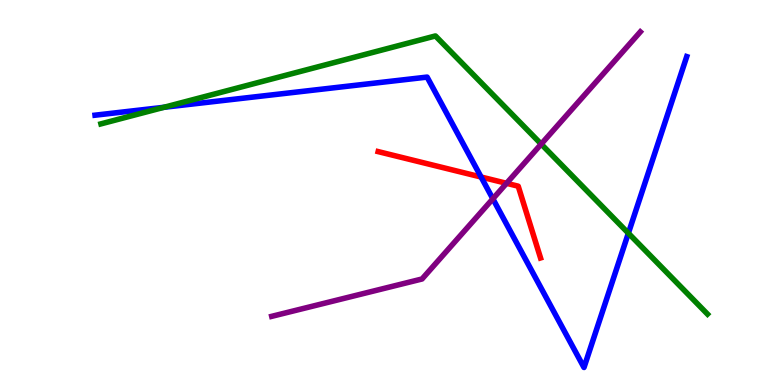[{'lines': ['blue', 'red'], 'intersections': [{'x': 6.21, 'y': 5.4}]}, {'lines': ['green', 'red'], 'intersections': []}, {'lines': ['purple', 'red'], 'intersections': [{'x': 6.54, 'y': 5.24}]}, {'lines': ['blue', 'green'], 'intersections': [{'x': 2.12, 'y': 7.21}, {'x': 8.11, 'y': 3.94}]}, {'lines': ['blue', 'purple'], 'intersections': [{'x': 6.36, 'y': 4.84}]}, {'lines': ['green', 'purple'], 'intersections': [{'x': 6.98, 'y': 6.26}]}]